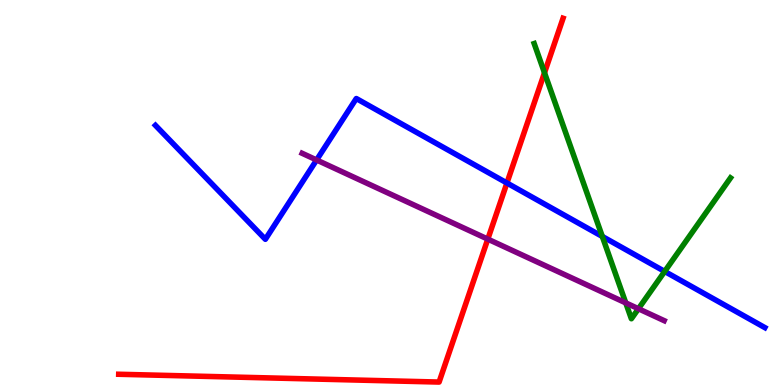[{'lines': ['blue', 'red'], 'intersections': [{'x': 6.54, 'y': 5.25}]}, {'lines': ['green', 'red'], 'intersections': [{'x': 7.03, 'y': 8.11}]}, {'lines': ['purple', 'red'], 'intersections': [{'x': 6.29, 'y': 3.79}]}, {'lines': ['blue', 'green'], 'intersections': [{'x': 7.77, 'y': 3.86}, {'x': 8.58, 'y': 2.95}]}, {'lines': ['blue', 'purple'], 'intersections': [{'x': 4.09, 'y': 5.84}]}, {'lines': ['green', 'purple'], 'intersections': [{'x': 8.07, 'y': 2.13}, {'x': 8.24, 'y': 1.98}]}]